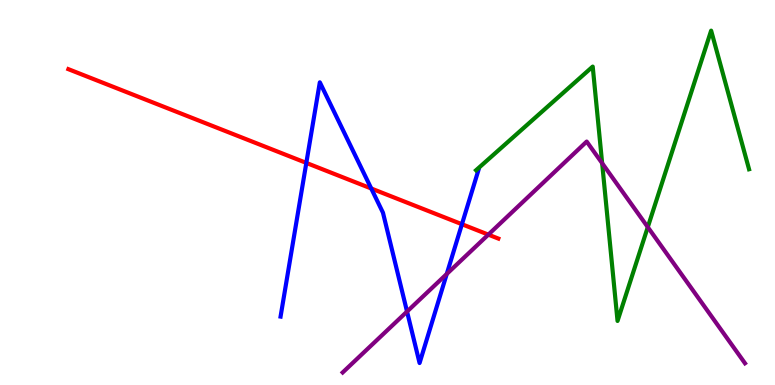[{'lines': ['blue', 'red'], 'intersections': [{'x': 3.95, 'y': 5.77}, {'x': 4.79, 'y': 5.1}, {'x': 5.96, 'y': 4.18}]}, {'lines': ['green', 'red'], 'intersections': []}, {'lines': ['purple', 'red'], 'intersections': [{'x': 6.3, 'y': 3.91}]}, {'lines': ['blue', 'green'], 'intersections': []}, {'lines': ['blue', 'purple'], 'intersections': [{'x': 5.25, 'y': 1.91}, {'x': 5.76, 'y': 2.88}]}, {'lines': ['green', 'purple'], 'intersections': [{'x': 7.77, 'y': 5.76}, {'x': 8.36, 'y': 4.1}]}]